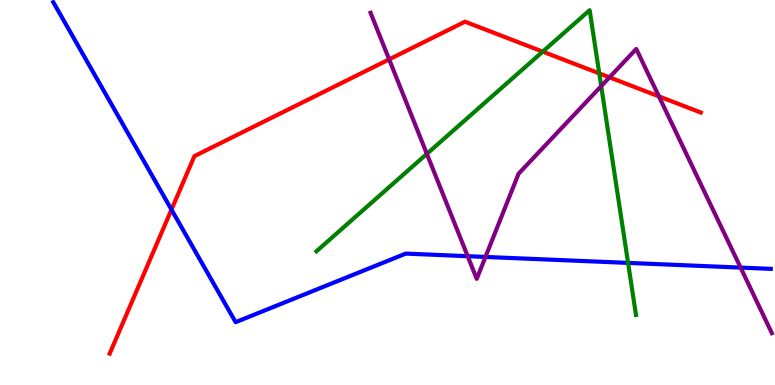[{'lines': ['blue', 'red'], 'intersections': [{'x': 2.21, 'y': 4.56}]}, {'lines': ['green', 'red'], 'intersections': [{'x': 7.0, 'y': 8.66}, {'x': 7.73, 'y': 8.09}]}, {'lines': ['purple', 'red'], 'intersections': [{'x': 5.02, 'y': 8.46}, {'x': 7.86, 'y': 7.99}, {'x': 8.5, 'y': 7.5}]}, {'lines': ['blue', 'green'], 'intersections': [{'x': 8.1, 'y': 3.17}]}, {'lines': ['blue', 'purple'], 'intersections': [{'x': 6.03, 'y': 3.35}, {'x': 6.26, 'y': 3.33}, {'x': 9.56, 'y': 3.05}]}, {'lines': ['green', 'purple'], 'intersections': [{'x': 5.51, 'y': 6.0}, {'x': 7.76, 'y': 7.76}]}]